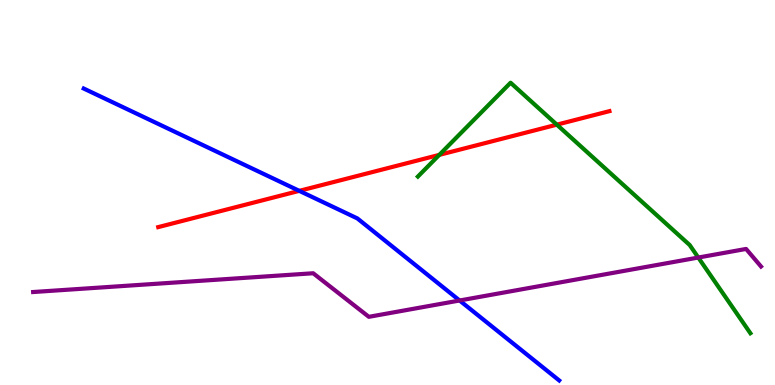[{'lines': ['blue', 'red'], 'intersections': [{'x': 3.86, 'y': 5.04}]}, {'lines': ['green', 'red'], 'intersections': [{'x': 5.67, 'y': 5.98}, {'x': 7.19, 'y': 6.76}]}, {'lines': ['purple', 'red'], 'intersections': []}, {'lines': ['blue', 'green'], 'intersections': []}, {'lines': ['blue', 'purple'], 'intersections': [{'x': 5.93, 'y': 2.19}]}, {'lines': ['green', 'purple'], 'intersections': [{'x': 9.01, 'y': 3.31}]}]